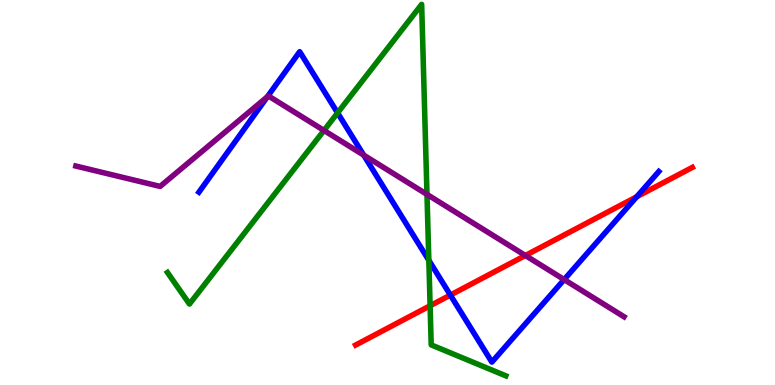[{'lines': ['blue', 'red'], 'intersections': [{'x': 5.81, 'y': 2.34}, {'x': 8.22, 'y': 4.89}]}, {'lines': ['green', 'red'], 'intersections': [{'x': 5.55, 'y': 2.06}]}, {'lines': ['purple', 'red'], 'intersections': [{'x': 6.78, 'y': 3.36}]}, {'lines': ['blue', 'green'], 'intersections': [{'x': 4.36, 'y': 7.07}, {'x': 5.53, 'y': 3.24}]}, {'lines': ['blue', 'purple'], 'intersections': [{'x': 3.45, 'y': 7.49}, {'x': 4.69, 'y': 5.97}, {'x': 7.28, 'y': 2.74}]}, {'lines': ['green', 'purple'], 'intersections': [{'x': 4.18, 'y': 6.61}, {'x': 5.51, 'y': 4.95}]}]